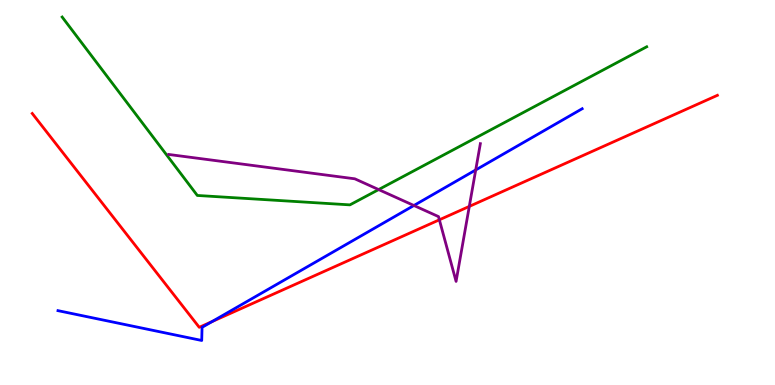[{'lines': ['blue', 'red'], 'intersections': [{'x': 2.74, 'y': 1.65}]}, {'lines': ['green', 'red'], 'intersections': []}, {'lines': ['purple', 'red'], 'intersections': [{'x': 5.67, 'y': 4.29}, {'x': 6.06, 'y': 4.64}]}, {'lines': ['blue', 'green'], 'intersections': []}, {'lines': ['blue', 'purple'], 'intersections': [{'x': 5.34, 'y': 4.66}, {'x': 6.14, 'y': 5.59}]}, {'lines': ['green', 'purple'], 'intersections': [{'x': 4.89, 'y': 5.08}]}]